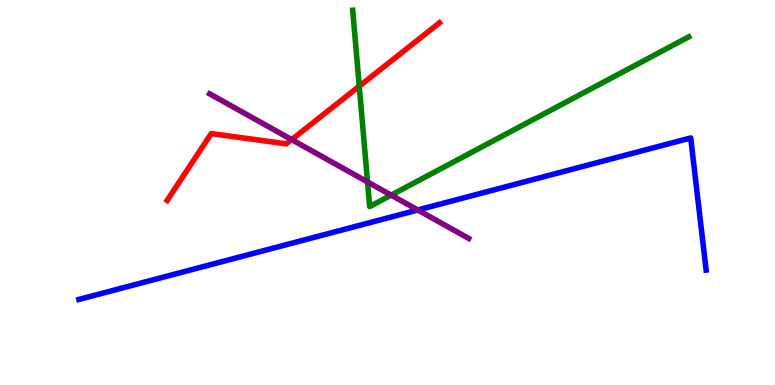[{'lines': ['blue', 'red'], 'intersections': []}, {'lines': ['green', 'red'], 'intersections': [{'x': 4.64, 'y': 7.76}]}, {'lines': ['purple', 'red'], 'intersections': [{'x': 3.76, 'y': 6.37}]}, {'lines': ['blue', 'green'], 'intersections': []}, {'lines': ['blue', 'purple'], 'intersections': [{'x': 5.39, 'y': 4.55}]}, {'lines': ['green', 'purple'], 'intersections': [{'x': 4.74, 'y': 5.27}, {'x': 5.05, 'y': 4.93}]}]